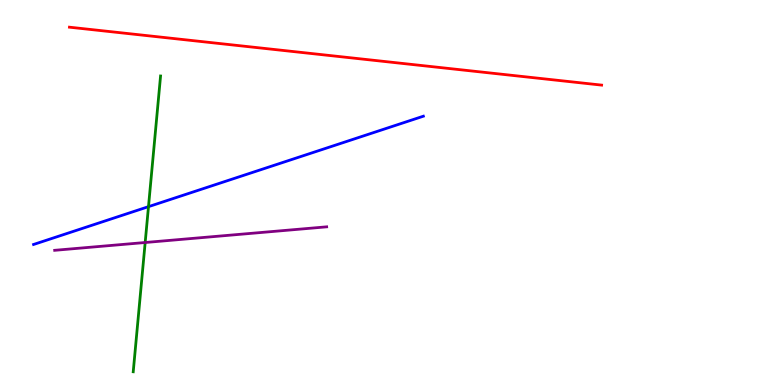[{'lines': ['blue', 'red'], 'intersections': []}, {'lines': ['green', 'red'], 'intersections': []}, {'lines': ['purple', 'red'], 'intersections': []}, {'lines': ['blue', 'green'], 'intersections': [{'x': 1.92, 'y': 4.63}]}, {'lines': ['blue', 'purple'], 'intersections': []}, {'lines': ['green', 'purple'], 'intersections': [{'x': 1.87, 'y': 3.7}]}]